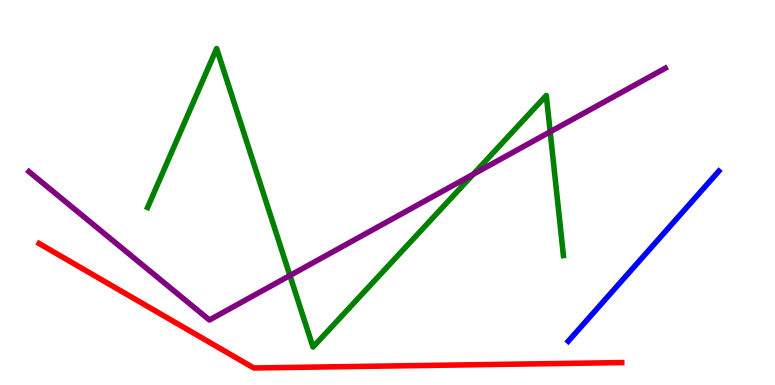[{'lines': ['blue', 'red'], 'intersections': []}, {'lines': ['green', 'red'], 'intersections': []}, {'lines': ['purple', 'red'], 'intersections': []}, {'lines': ['blue', 'green'], 'intersections': []}, {'lines': ['blue', 'purple'], 'intersections': []}, {'lines': ['green', 'purple'], 'intersections': [{'x': 3.74, 'y': 2.84}, {'x': 6.11, 'y': 5.47}, {'x': 7.1, 'y': 6.58}]}]